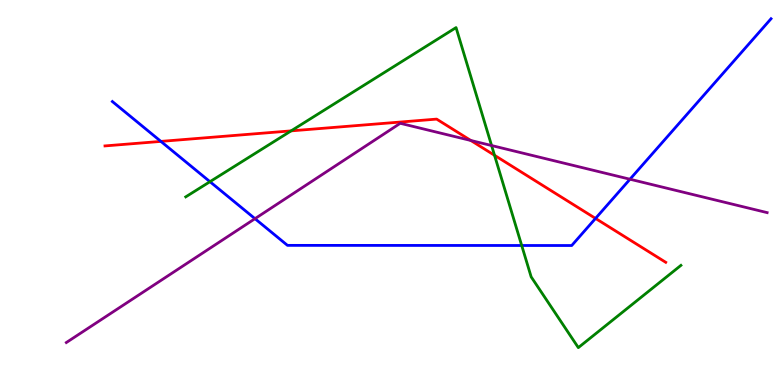[{'lines': ['blue', 'red'], 'intersections': [{'x': 2.08, 'y': 6.33}, {'x': 7.68, 'y': 4.33}]}, {'lines': ['green', 'red'], 'intersections': [{'x': 3.76, 'y': 6.6}, {'x': 6.38, 'y': 5.97}]}, {'lines': ['purple', 'red'], 'intersections': [{'x': 6.08, 'y': 6.35}]}, {'lines': ['blue', 'green'], 'intersections': [{'x': 2.71, 'y': 5.28}, {'x': 6.73, 'y': 3.62}]}, {'lines': ['blue', 'purple'], 'intersections': [{'x': 3.29, 'y': 4.32}, {'x': 8.13, 'y': 5.34}]}, {'lines': ['green', 'purple'], 'intersections': [{'x': 6.34, 'y': 6.22}]}]